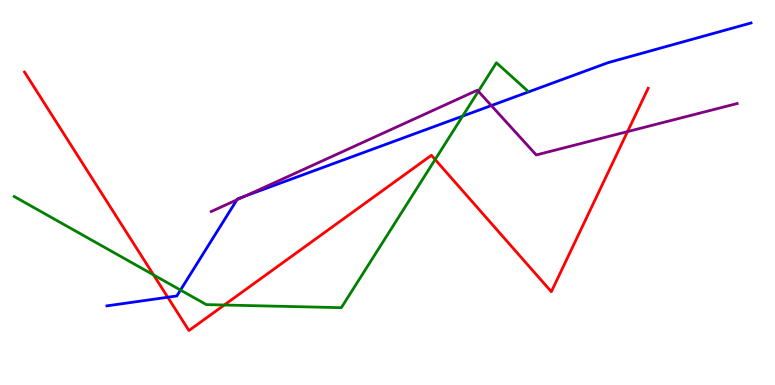[{'lines': ['blue', 'red'], 'intersections': [{'x': 2.16, 'y': 2.28}]}, {'lines': ['green', 'red'], 'intersections': [{'x': 1.98, 'y': 2.86}, {'x': 2.89, 'y': 2.08}, {'x': 5.61, 'y': 5.86}]}, {'lines': ['purple', 'red'], 'intersections': [{'x': 8.1, 'y': 6.58}]}, {'lines': ['blue', 'green'], 'intersections': [{'x': 2.33, 'y': 2.47}, {'x': 5.97, 'y': 6.98}]}, {'lines': ['blue', 'purple'], 'intersections': [{'x': 3.06, 'y': 4.81}, {'x': 3.16, 'y': 4.91}, {'x': 6.34, 'y': 7.26}]}, {'lines': ['green', 'purple'], 'intersections': [{'x': 6.17, 'y': 7.63}]}]